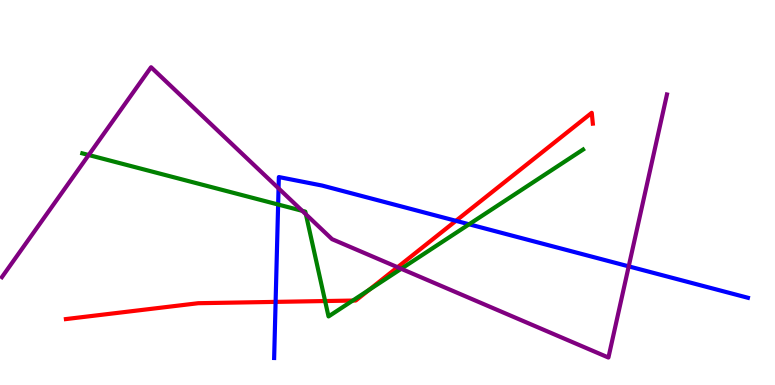[{'lines': ['blue', 'red'], 'intersections': [{'x': 3.56, 'y': 2.16}, {'x': 5.88, 'y': 4.26}]}, {'lines': ['green', 'red'], 'intersections': [{'x': 4.19, 'y': 2.18}, {'x': 4.55, 'y': 2.19}, {'x': 4.76, 'y': 2.47}]}, {'lines': ['purple', 'red'], 'intersections': [{'x': 5.13, 'y': 3.06}]}, {'lines': ['blue', 'green'], 'intersections': [{'x': 3.59, 'y': 4.69}, {'x': 6.05, 'y': 4.17}]}, {'lines': ['blue', 'purple'], 'intersections': [{'x': 3.59, 'y': 5.11}, {'x': 8.11, 'y': 3.08}]}, {'lines': ['green', 'purple'], 'intersections': [{'x': 1.14, 'y': 5.97}, {'x': 3.9, 'y': 4.52}, {'x': 3.95, 'y': 4.43}, {'x': 5.18, 'y': 3.02}]}]